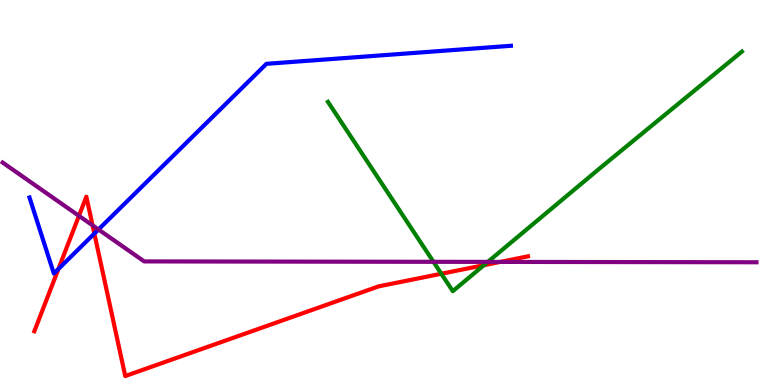[{'lines': ['blue', 'red'], 'intersections': [{'x': 0.754, 'y': 3.01}, {'x': 1.22, 'y': 3.93}]}, {'lines': ['green', 'red'], 'intersections': [{'x': 5.69, 'y': 2.89}, {'x': 6.24, 'y': 3.11}]}, {'lines': ['purple', 'red'], 'intersections': [{'x': 1.02, 'y': 4.39}, {'x': 1.19, 'y': 4.15}, {'x': 6.46, 'y': 3.2}]}, {'lines': ['blue', 'green'], 'intersections': []}, {'lines': ['blue', 'purple'], 'intersections': [{'x': 1.27, 'y': 4.04}]}, {'lines': ['green', 'purple'], 'intersections': [{'x': 5.59, 'y': 3.2}, {'x': 6.29, 'y': 3.2}]}]